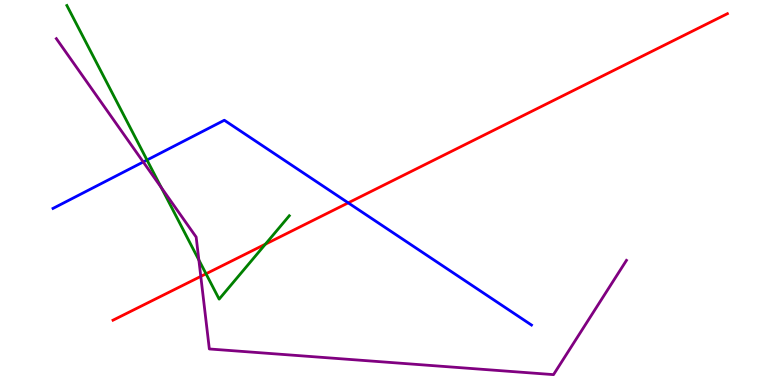[{'lines': ['blue', 'red'], 'intersections': [{'x': 4.49, 'y': 4.73}]}, {'lines': ['green', 'red'], 'intersections': [{'x': 2.66, 'y': 2.89}, {'x': 3.42, 'y': 3.66}]}, {'lines': ['purple', 'red'], 'intersections': [{'x': 2.59, 'y': 2.82}]}, {'lines': ['blue', 'green'], 'intersections': [{'x': 1.9, 'y': 5.84}]}, {'lines': ['blue', 'purple'], 'intersections': [{'x': 1.85, 'y': 5.79}]}, {'lines': ['green', 'purple'], 'intersections': [{'x': 2.08, 'y': 5.13}, {'x': 2.57, 'y': 3.25}]}]